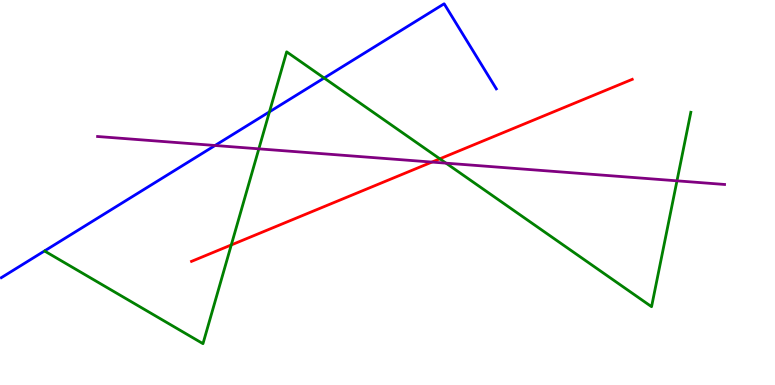[{'lines': ['blue', 'red'], 'intersections': []}, {'lines': ['green', 'red'], 'intersections': [{'x': 2.98, 'y': 3.64}, {'x': 5.68, 'y': 5.87}]}, {'lines': ['purple', 'red'], 'intersections': [{'x': 5.57, 'y': 5.79}]}, {'lines': ['blue', 'green'], 'intersections': [{'x': 3.48, 'y': 7.1}, {'x': 4.18, 'y': 7.97}]}, {'lines': ['blue', 'purple'], 'intersections': [{'x': 2.77, 'y': 6.22}]}, {'lines': ['green', 'purple'], 'intersections': [{'x': 3.34, 'y': 6.13}, {'x': 5.76, 'y': 5.76}, {'x': 8.74, 'y': 5.3}]}]